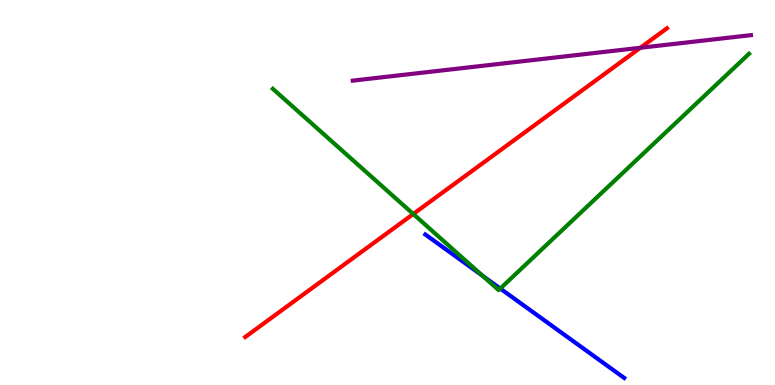[{'lines': ['blue', 'red'], 'intersections': []}, {'lines': ['green', 'red'], 'intersections': [{'x': 5.33, 'y': 4.44}]}, {'lines': ['purple', 'red'], 'intersections': [{'x': 8.26, 'y': 8.76}]}, {'lines': ['blue', 'green'], 'intersections': [{'x': 6.23, 'y': 2.84}, {'x': 6.46, 'y': 2.51}]}, {'lines': ['blue', 'purple'], 'intersections': []}, {'lines': ['green', 'purple'], 'intersections': []}]